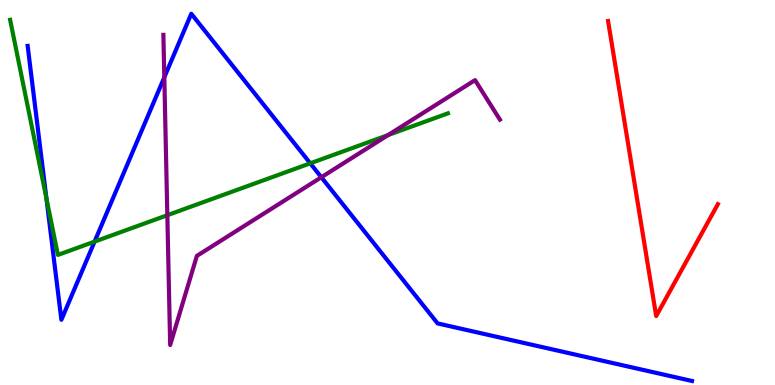[{'lines': ['blue', 'red'], 'intersections': []}, {'lines': ['green', 'red'], 'intersections': []}, {'lines': ['purple', 'red'], 'intersections': []}, {'lines': ['blue', 'green'], 'intersections': [{'x': 0.599, 'y': 4.84}, {'x': 1.22, 'y': 3.72}, {'x': 4.0, 'y': 5.76}]}, {'lines': ['blue', 'purple'], 'intersections': [{'x': 2.12, 'y': 7.99}, {'x': 4.15, 'y': 5.4}]}, {'lines': ['green', 'purple'], 'intersections': [{'x': 2.16, 'y': 4.41}, {'x': 5.01, 'y': 6.49}]}]